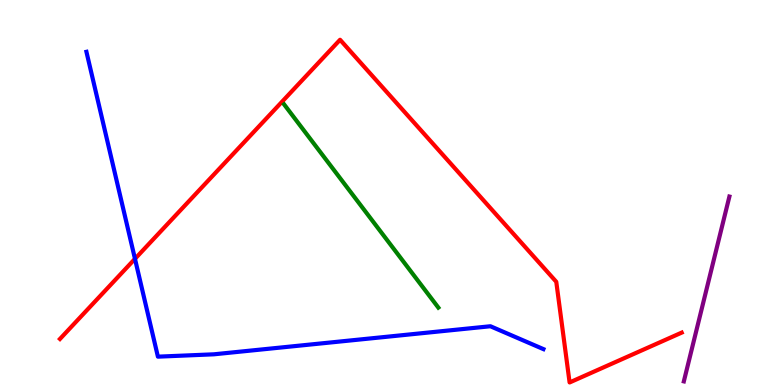[{'lines': ['blue', 'red'], 'intersections': [{'x': 1.74, 'y': 3.28}]}, {'lines': ['green', 'red'], 'intersections': []}, {'lines': ['purple', 'red'], 'intersections': []}, {'lines': ['blue', 'green'], 'intersections': []}, {'lines': ['blue', 'purple'], 'intersections': []}, {'lines': ['green', 'purple'], 'intersections': []}]